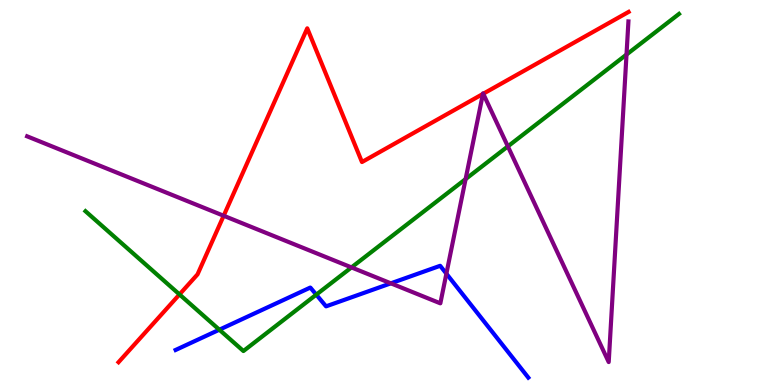[{'lines': ['blue', 'red'], 'intersections': []}, {'lines': ['green', 'red'], 'intersections': [{'x': 2.32, 'y': 2.35}]}, {'lines': ['purple', 'red'], 'intersections': [{'x': 2.89, 'y': 4.4}, {'x': 6.23, 'y': 7.56}, {'x': 6.24, 'y': 7.56}]}, {'lines': ['blue', 'green'], 'intersections': [{'x': 2.83, 'y': 1.44}, {'x': 4.08, 'y': 2.35}]}, {'lines': ['blue', 'purple'], 'intersections': [{'x': 5.04, 'y': 2.64}, {'x': 5.76, 'y': 2.89}]}, {'lines': ['green', 'purple'], 'intersections': [{'x': 4.54, 'y': 3.05}, {'x': 6.01, 'y': 5.35}, {'x': 6.55, 'y': 6.2}, {'x': 8.08, 'y': 8.58}]}]